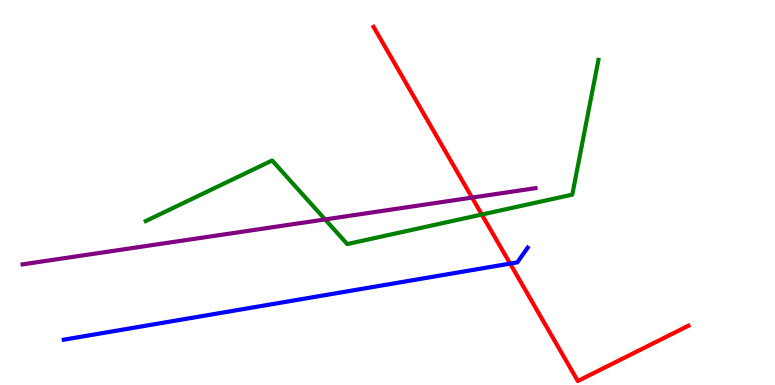[{'lines': ['blue', 'red'], 'intersections': [{'x': 6.58, 'y': 3.15}]}, {'lines': ['green', 'red'], 'intersections': [{'x': 6.22, 'y': 4.43}]}, {'lines': ['purple', 'red'], 'intersections': [{'x': 6.09, 'y': 4.87}]}, {'lines': ['blue', 'green'], 'intersections': []}, {'lines': ['blue', 'purple'], 'intersections': []}, {'lines': ['green', 'purple'], 'intersections': [{'x': 4.19, 'y': 4.3}]}]